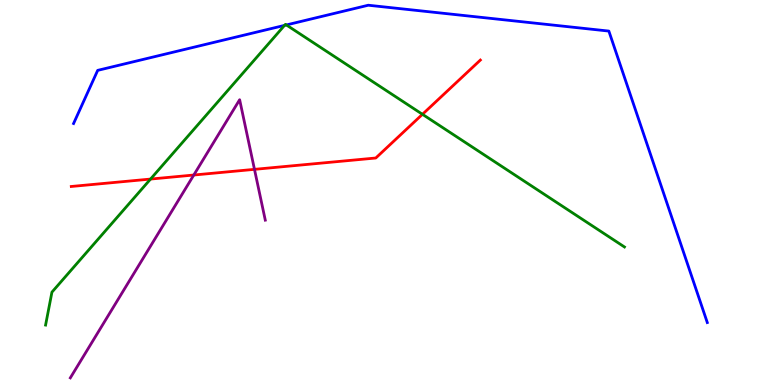[{'lines': ['blue', 'red'], 'intersections': []}, {'lines': ['green', 'red'], 'intersections': [{'x': 1.94, 'y': 5.35}, {'x': 5.45, 'y': 7.03}]}, {'lines': ['purple', 'red'], 'intersections': [{'x': 2.5, 'y': 5.45}, {'x': 3.28, 'y': 5.6}]}, {'lines': ['blue', 'green'], 'intersections': [{'x': 3.67, 'y': 9.34}, {'x': 3.7, 'y': 9.35}]}, {'lines': ['blue', 'purple'], 'intersections': []}, {'lines': ['green', 'purple'], 'intersections': []}]